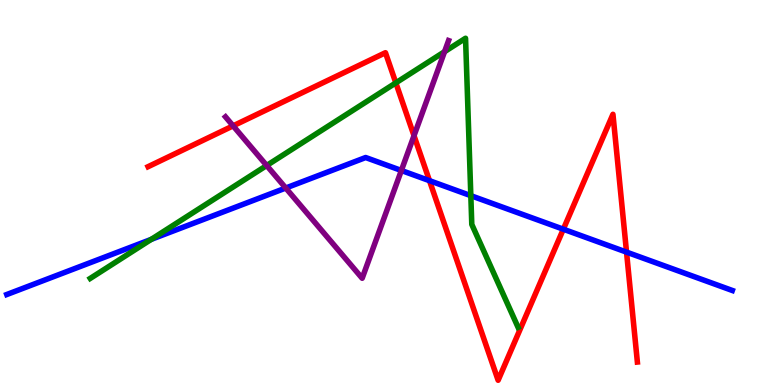[{'lines': ['blue', 'red'], 'intersections': [{'x': 5.54, 'y': 5.31}, {'x': 7.27, 'y': 4.05}, {'x': 8.08, 'y': 3.45}]}, {'lines': ['green', 'red'], 'intersections': [{'x': 5.11, 'y': 7.85}]}, {'lines': ['purple', 'red'], 'intersections': [{'x': 3.01, 'y': 6.73}, {'x': 5.34, 'y': 6.48}]}, {'lines': ['blue', 'green'], 'intersections': [{'x': 1.95, 'y': 3.78}, {'x': 6.08, 'y': 4.92}]}, {'lines': ['blue', 'purple'], 'intersections': [{'x': 3.69, 'y': 5.12}, {'x': 5.18, 'y': 5.57}]}, {'lines': ['green', 'purple'], 'intersections': [{'x': 3.44, 'y': 5.7}, {'x': 5.74, 'y': 8.66}]}]